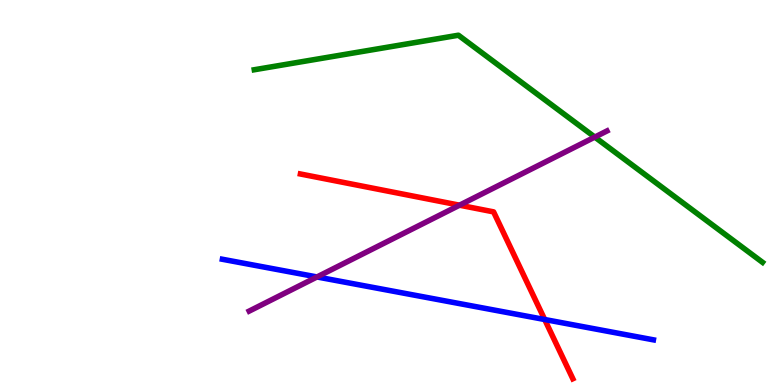[{'lines': ['blue', 'red'], 'intersections': [{'x': 7.03, 'y': 1.7}]}, {'lines': ['green', 'red'], 'intersections': []}, {'lines': ['purple', 'red'], 'intersections': [{'x': 5.93, 'y': 4.67}]}, {'lines': ['blue', 'green'], 'intersections': []}, {'lines': ['blue', 'purple'], 'intersections': [{'x': 4.09, 'y': 2.81}]}, {'lines': ['green', 'purple'], 'intersections': [{'x': 7.67, 'y': 6.44}]}]